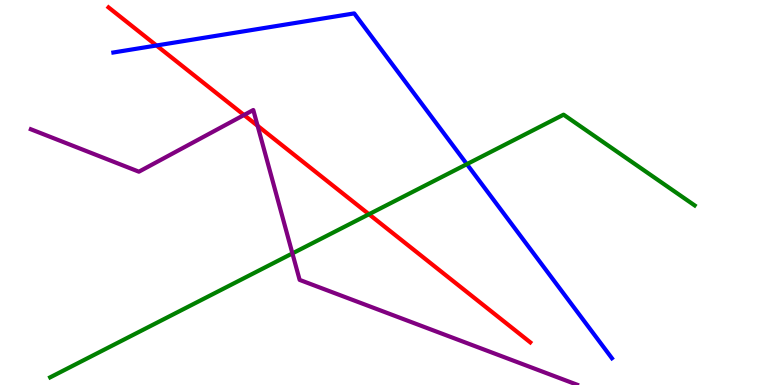[{'lines': ['blue', 'red'], 'intersections': [{'x': 2.02, 'y': 8.82}]}, {'lines': ['green', 'red'], 'intersections': [{'x': 4.76, 'y': 4.44}]}, {'lines': ['purple', 'red'], 'intersections': [{'x': 3.15, 'y': 7.01}, {'x': 3.32, 'y': 6.73}]}, {'lines': ['blue', 'green'], 'intersections': [{'x': 6.02, 'y': 5.74}]}, {'lines': ['blue', 'purple'], 'intersections': []}, {'lines': ['green', 'purple'], 'intersections': [{'x': 3.77, 'y': 3.42}]}]